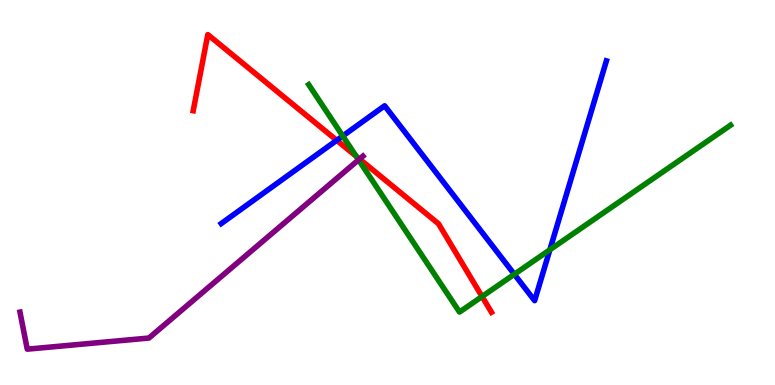[{'lines': ['blue', 'red'], 'intersections': [{'x': 4.34, 'y': 6.36}]}, {'lines': ['green', 'red'], 'intersections': [{'x': 4.6, 'y': 5.94}, {'x': 6.22, 'y': 2.3}]}, {'lines': ['purple', 'red'], 'intersections': [{'x': 4.64, 'y': 5.87}]}, {'lines': ['blue', 'green'], 'intersections': [{'x': 4.42, 'y': 6.47}, {'x': 6.64, 'y': 2.88}, {'x': 7.1, 'y': 3.51}]}, {'lines': ['blue', 'purple'], 'intersections': []}, {'lines': ['green', 'purple'], 'intersections': [{'x': 4.63, 'y': 5.85}]}]